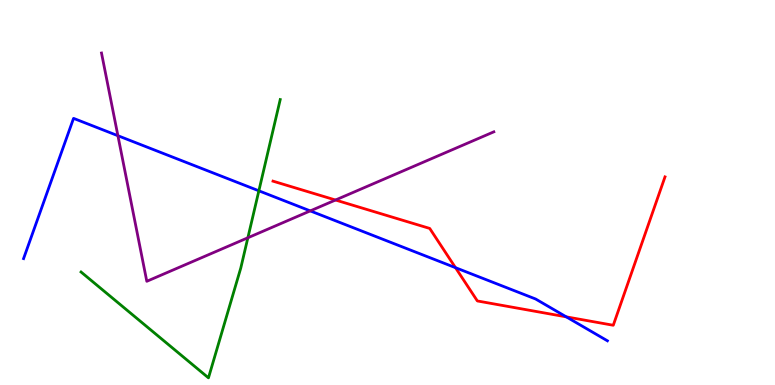[{'lines': ['blue', 'red'], 'intersections': [{'x': 5.88, 'y': 3.05}, {'x': 7.31, 'y': 1.77}]}, {'lines': ['green', 'red'], 'intersections': []}, {'lines': ['purple', 'red'], 'intersections': [{'x': 4.33, 'y': 4.8}]}, {'lines': ['blue', 'green'], 'intersections': [{'x': 3.34, 'y': 5.04}]}, {'lines': ['blue', 'purple'], 'intersections': [{'x': 1.52, 'y': 6.48}, {'x': 4.0, 'y': 4.52}]}, {'lines': ['green', 'purple'], 'intersections': [{'x': 3.2, 'y': 3.82}]}]